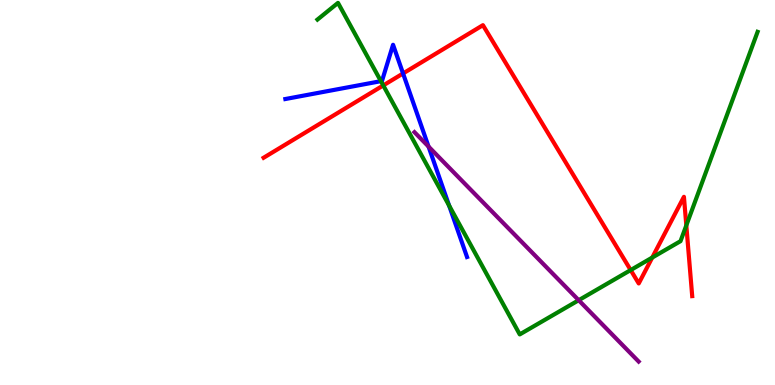[{'lines': ['blue', 'red'], 'intersections': [{'x': 5.2, 'y': 8.09}]}, {'lines': ['green', 'red'], 'intersections': [{'x': 4.95, 'y': 7.78}, {'x': 8.14, 'y': 2.99}, {'x': 8.42, 'y': 3.31}, {'x': 8.86, 'y': 4.15}]}, {'lines': ['purple', 'red'], 'intersections': []}, {'lines': ['blue', 'green'], 'intersections': [{'x': 4.91, 'y': 7.89}, {'x': 5.79, 'y': 4.66}]}, {'lines': ['blue', 'purple'], 'intersections': [{'x': 5.53, 'y': 6.19}]}, {'lines': ['green', 'purple'], 'intersections': [{'x': 7.47, 'y': 2.2}]}]